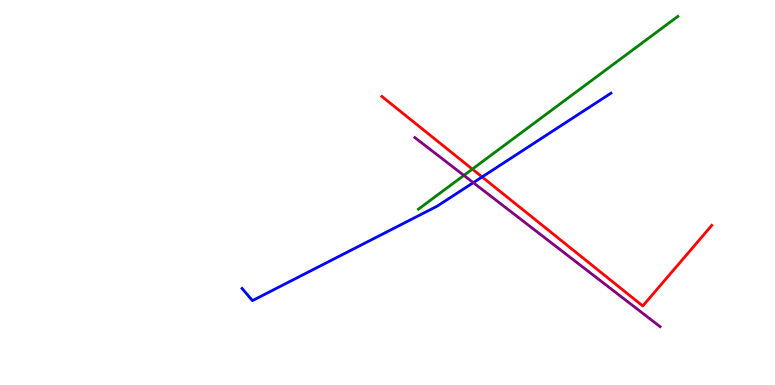[{'lines': ['blue', 'red'], 'intersections': [{'x': 6.22, 'y': 5.4}]}, {'lines': ['green', 'red'], 'intersections': [{'x': 6.09, 'y': 5.61}]}, {'lines': ['purple', 'red'], 'intersections': []}, {'lines': ['blue', 'green'], 'intersections': []}, {'lines': ['blue', 'purple'], 'intersections': [{'x': 6.11, 'y': 5.26}]}, {'lines': ['green', 'purple'], 'intersections': [{'x': 5.99, 'y': 5.44}]}]